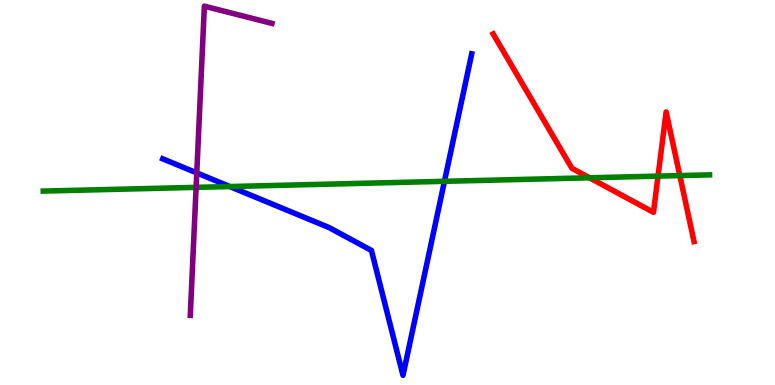[{'lines': ['blue', 'red'], 'intersections': []}, {'lines': ['green', 'red'], 'intersections': [{'x': 7.61, 'y': 5.38}, {'x': 8.49, 'y': 5.43}, {'x': 8.77, 'y': 5.44}]}, {'lines': ['purple', 'red'], 'intersections': []}, {'lines': ['blue', 'green'], 'intersections': [{'x': 2.97, 'y': 5.15}, {'x': 5.73, 'y': 5.29}]}, {'lines': ['blue', 'purple'], 'intersections': [{'x': 2.54, 'y': 5.51}]}, {'lines': ['green', 'purple'], 'intersections': [{'x': 2.53, 'y': 5.13}]}]